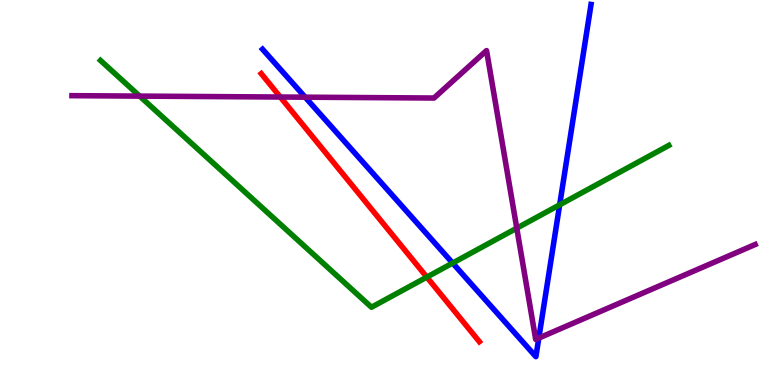[{'lines': ['blue', 'red'], 'intersections': []}, {'lines': ['green', 'red'], 'intersections': [{'x': 5.51, 'y': 2.8}]}, {'lines': ['purple', 'red'], 'intersections': [{'x': 3.62, 'y': 7.48}]}, {'lines': ['blue', 'green'], 'intersections': [{'x': 5.84, 'y': 3.17}, {'x': 7.22, 'y': 4.68}]}, {'lines': ['blue', 'purple'], 'intersections': [{'x': 3.94, 'y': 7.48}, {'x': 6.95, 'y': 1.22}]}, {'lines': ['green', 'purple'], 'intersections': [{'x': 1.8, 'y': 7.5}, {'x': 6.67, 'y': 4.07}]}]